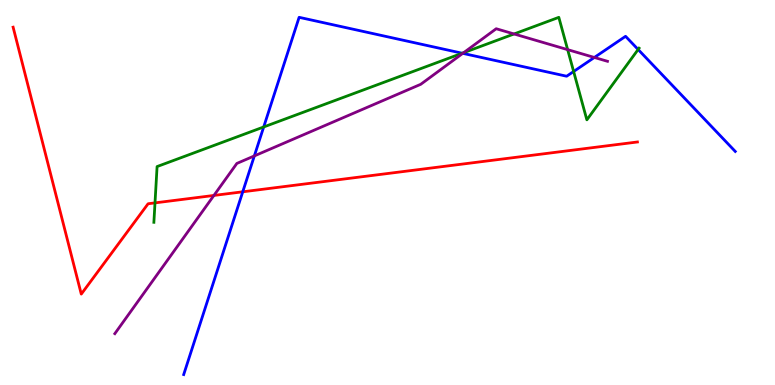[{'lines': ['blue', 'red'], 'intersections': [{'x': 3.13, 'y': 5.02}]}, {'lines': ['green', 'red'], 'intersections': [{'x': 2.0, 'y': 4.73}]}, {'lines': ['purple', 'red'], 'intersections': [{'x': 2.76, 'y': 4.92}]}, {'lines': ['blue', 'green'], 'intersections': [{'x': 3.4, 'y': 6.7}, {'x': 5.96, 'y': 8.62}, {'x': 7.4, 'y': 8.14}, {'x': 8.23, 'y': 8.71}]}, {'lines': ['blue', 'purple'], 'intersections': [{'x': 3.28, 'y': 5.95}, {'x': 5.97, 'y': 8.61}, {'x': 7.67, 'y': 8.51}]}, {'lines': ['green', 'purple'], 'intersections': [{'x': 5.98, 'y': 8.63}, {'x': 6.63, 'y': 9.12}, {'x': 7.32, 'y': 8.71}]}]